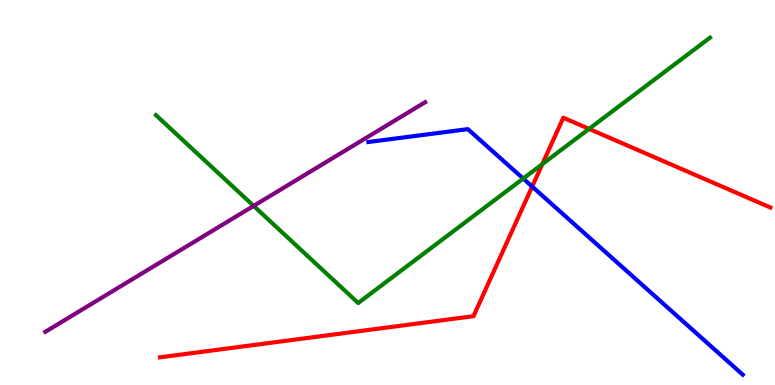[{'lines': ['blue', 'red'], 'intersections': [{'x': 6.87, 'y': 5.15}]}, {'lines': ['green', 'red'], 'intersections': [{'x': 7.0, 'y': 5.74}, {'x': 7.6, 'y': 6.65}]}, {'lines': ['purple', 'red'], 'intersections': []}, {'lines': ['blue', 'green'], 'intersections': [{'x': 6.75, 'y': 5.36}]}, {'lines': ['blue', 'purple'], 'intersections': []}, {'lines': ['green', 'purple'], 'intersections': [{'x': 3.27, 'y': 4.65}]}]